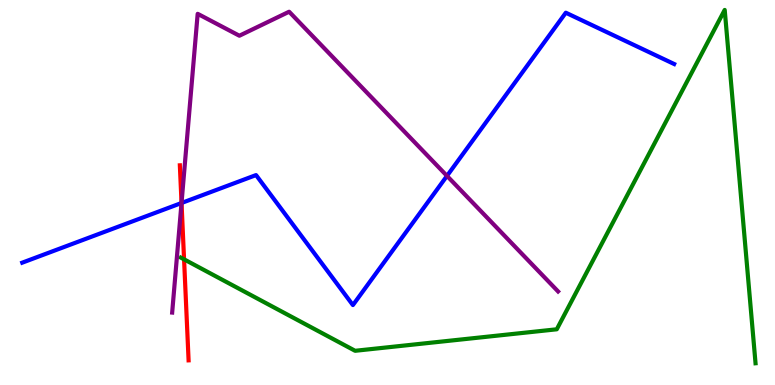[{'lines': ['blue', 'red'], 'intersections': [{'x': 2.34, 'y': 4.73}]}, {'lines': ['green', 'red'], 'intersections': [{'x': 2.38, 'y': 3.26}]}, {'lines': ['purple', 'red'], 'intersections': [{'x': 2.34, 'y': 4.73}]}, {'lines': ['blue', 'green'], 'intersections': []}, {'lines': ['blue', 'purple'], 'intersections': [{'x': 2.34, 'y': 4.73}, {'x': 5.77, 'y': 5.43}]}, {'lines': ['green', 'purple'], 'intersections': []}]